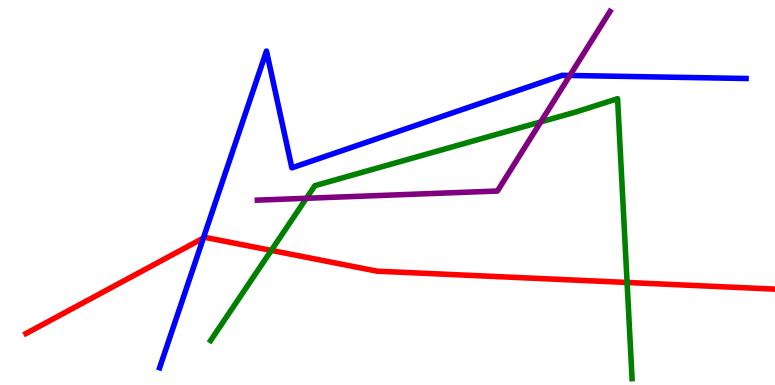[{'lines': ['blue', 'red'], 'intersections': [{'x': 2.62, 'y': 3.82}]}, {'lines': ['green', 'red'], 'intersections': [{'x': 3.5, 'y': 3.5}, {'x': 8.09, 'y': 2.66}]}, {'lines': ['purple', 'red'], 'intersections': []}, {'lines': ['blue', 'green'], 'intersections': []}, {'lines': ['blue', 'purple'], 'intersections': [{'x': 7.35, 'y': 8.04}]}, {'lines': ['green', 'purple'], 'intersections': [{'x': 3.95, 'y': 4.85}, {'x': 6.98, 'y': 6.83}]}]